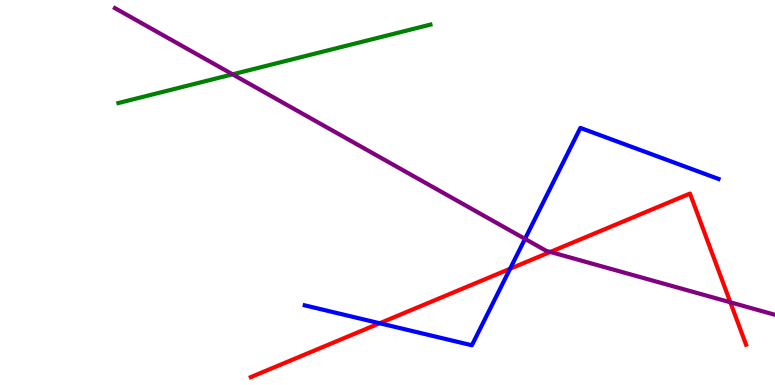[{'lines': ['blue', 'red'], 'intersections': [{'x': 4.9, 'y': 1.6}, {'x': 6.58, 'y': 3.02}]}, {'lines': ['green', 'red'], 'intersections': []}, {'lines': ['purple', 'red'], 'intersections': [{'x': 7.1, 'y': 3.46}, {'x': 9.42, 'y': 2.15}]}, {'lines': ['blue', 'green'], 'intersections': []}, {'lines': ['blue', 'purple'], 'intersections': [{'x': 6.77, 'y': 3.8}]}, {'lines': ['green', 'purple'], 'intersections': [{'x': 3.0, 'y': 8.07}]}]